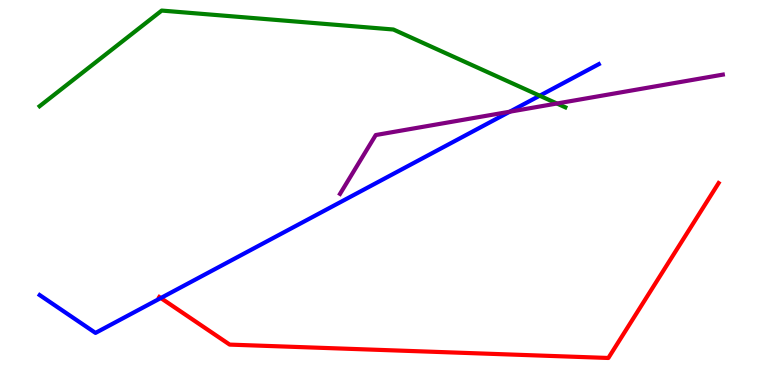[{'lines': ['blue', 'red'], 'intersections': [{'x': 2.08, 'y': 2.26}]}, {'lines': ['green', 'red'], 'intersections': []}, {'lines': ['purple', 'red'], 'intersections': []}, {'lines': ['blue', 'green'], 'intersections': [{'x': 6.96, 'y': 7.51}]}, {'lines': ['blue', 'purple'], 'intersections': [{'x': 6.58, 'y': 7.1}]}, {'lines': ['green', 'purple'], 'intersections': [{'x': 7.19, 'y': 7.31}]}]